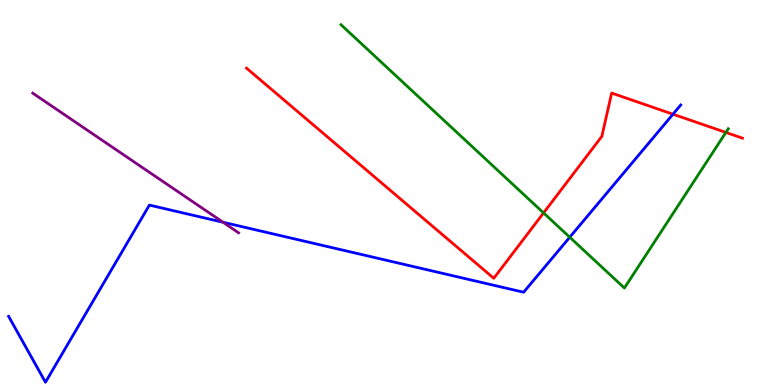[{'lines': ['blue', 'red'], 'intersections': [{'x': 8.68, 'y': 7.03}]}, {'lines': ['green', 'red'], 'intersections': [{'x': 7.01, 'y': 4.47}, {'x': 9.37, 'y': 6.56}]}, {'lines': ['purple', 'red'], 'intersections': []}, {'lines': ['blue', 'green'], 'intersections': [{'x': 7.35, 'y': 3.84}]}, {'lines': ['blue', 'purple'], 'intersections': [{'x': 2.88, 'y': 4.23}]}, {'lines': ['green', 'purple'], 'intersections': []}]